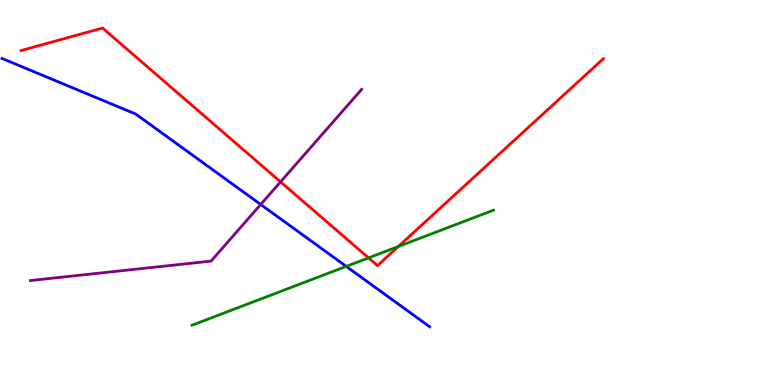[{'lines': ['blue', 'red'], 'intersections': []}, {'lines': ['green', 'red'], 'intersections': [{'x': 4.76, 'y': 3.3}, {'x': 5.14, 'y': 3.6}]}, {'lines': ['purple', 'red'], 'intersections': [{'x': 3.62, 'y': 5.28}]}, {'lines': ['blue', 'green'], 'intersections': [{'x': 4.47, 'y': 3.08}]}, {'lines': ['blue', 'purple'], 'intersections': [{'x': 3.36, 'y': 4.69}]}, {'lines': ['green', 'purple'], 'intersections': []}]